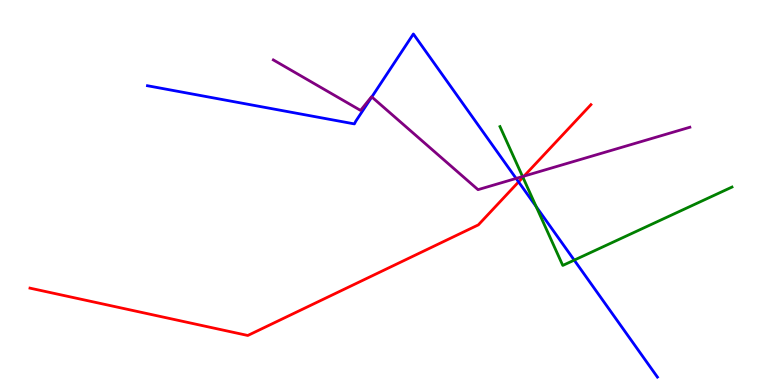[{'lines': ['blue', 'red'], 'intersections': [{'x': 6.69, 'y': 5.28}]}, {'lines': ['green', 'red'], 'intersections': [{'x': 6.75, 'y': 5.39}]}, {'lines': ['purple', 'red'], 'intersections': [{'x': 6.76, 'y': 5.43}]}, {'lines': ['blue', 'green'], 'intersections': [{'x': 6.92, 'y': 4.63}, {'x': 7.41, 'y': 3.24}]}, {'lines': ['blue', 'purple'], 'intersections': [{'x': 4.8, 'y': 7.48}, {'x': 6.66, 'y': 5.37}]}, {'lines': ['green', 'purple'], 'intersections': [{'x': 6.74, 'y': 5.41}]}]